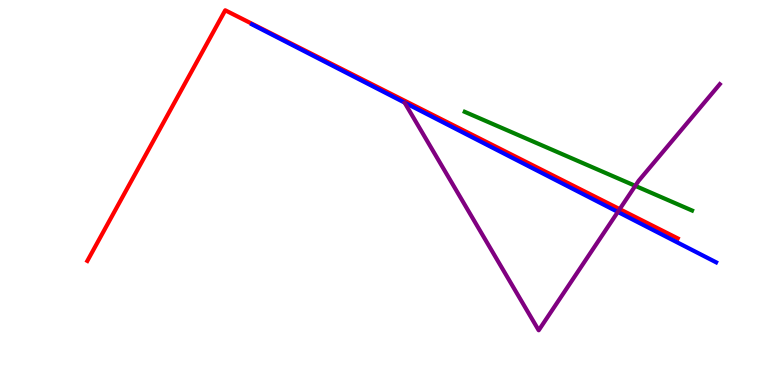[{'lines': ['blue', 'red'], 'intersections': []}, {'lines': ['green', 'red'], 'intersections': []}, {'lines': ['purple', 'red'], 'intersections': [{'x': 8.0, 'y': 4.57}]}, {'lines': ['blue', 'green'], 'intersections': []}, {'lines': ['blue', 'purple'], 'intersections': [{'x': 7.97, 'y': 4.5}]}, {'lines': ['green', 'purple'], 'intersections': [{'x': 8.2, 'y': 5.17}]}]